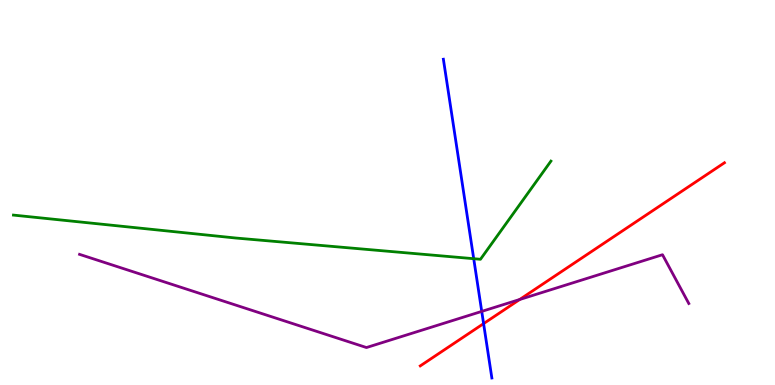[{'lines': ['blue', 'red'], 'intersections': [{'x': 6.24, 'y': 1.59}]}, {'lines': ['green', 'red'], 'intersections': []}, {'lines': ['purple', 'red'], 'intersections': [{'x': 6.71, 'y': 2.22}]}, {'lines': ['blue', 'green'], 'intersections': [{'x': 6.11, 'y': 3.28}]}, {'lines': ['blue', 'purple'], 'intersections': [{'x': 6.22, 'y': 1.91}]}, {'lines': ['green', 'purple'], 'intersections': []}]